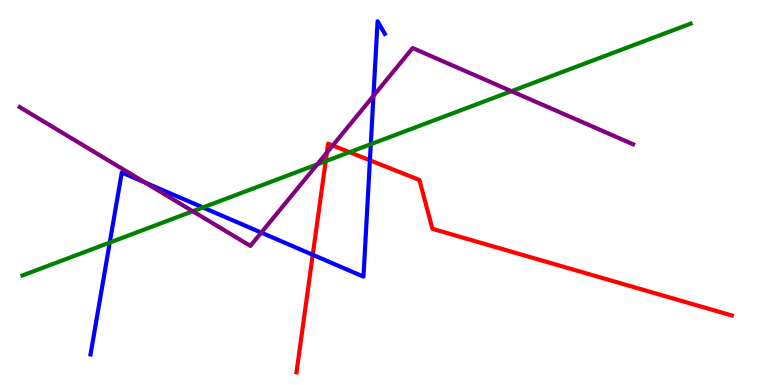[{'lines': ['blue', 'red'], 'intersections': [{'x': 4.04, 'y': 3.38}, {'x': 4.77, 'y': 5.84}]}, {'lines': ['green', 'red'], 'intersections': [{'x': 4.2, 'y': 5.81}, {'x': 4.51, 'y': 6.05}]}, {'lines': ['purple', 'red'], 'intersections': [{'x': 4.22, 'y': 6.04}, {'x': 4.29, 'y': 6.22}]}, {'lines': ['blue', 'green'], 'intersections': [{'x': 1.42, 'y': 3.7}, {'x': 2.62, 'y': 4.61}, {'x': 4.78, 'y': 6.25}]}, {'lines': ['blue', 'purple'], 'intersections': [{'x': 1.87, 'y': 5.26}, {'x': 3.37, 'y': 3.96}, {'x': 4.82, 'y': 7.51}]}, {'lines': ['green', 'purple'], 'intersections': [{'x': 2.49, 'y': 4.51}, {'x': 4.09, 'y': 5.73}, {'x': 6.6, 'y': 7.63}]}]